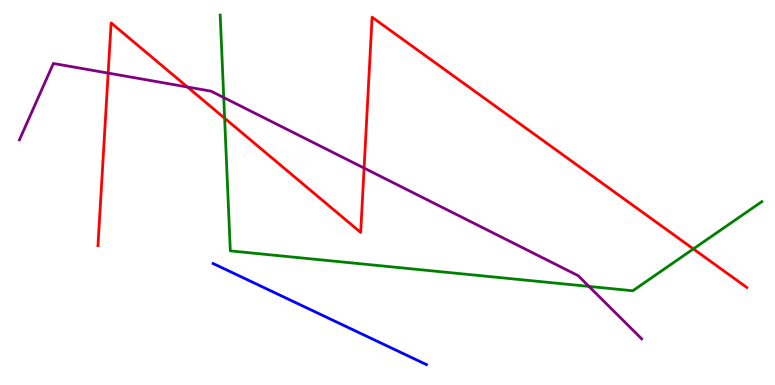[{'lines': ['blue', 'red'], 'intersections': []}, {'lines': ['green', 'red'], 'intersections': [{'x': 2.9, 'y': 6.93}, {'x': 8.95, 'y': 3.53}]}, {'lines': ['purple', 'red'], 'intersections': [{'x': 1.4, 'y': 8.1}, {'x': 2.42, 'y': 7.74}, {'x': 4.7, 'y': 5.63}]}, {'lines': ['blue', 'green'], 'intersections': []}, {'lines': ['blue', 'purple'], 'intersections': []}, {'lines': ['green', 'purple'], 'intersections': [{'x': 2.89, 'y': 7.47}, {'x': 7.6, 'y': 2.56}]}]